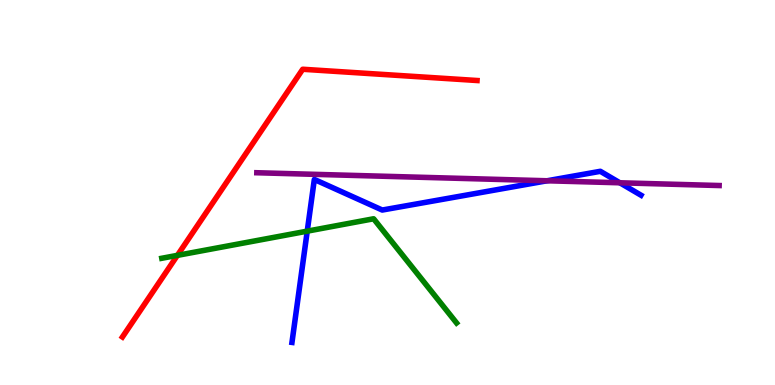[{'lines': ['blue', 'red'], 'intersections': []}, {'lines': ['green', 'red'], 'intersections': [{'x': 2.29, 'y': 3.37}]}, {'lines': ['purple', 'red'], 'intersections': []}, {'lines': ['blue', 'green'], 'intersections': [{'x': 3.96, 'y': 4.0}]}, {'lines': ['blue', 'purple'], 'intersections': [{'x': 7.06, 'y': 5.3}, {'x': 8.0, 'y': 5.25}]}, {'lines': ['green', 'purple'], 'intersections': []}]